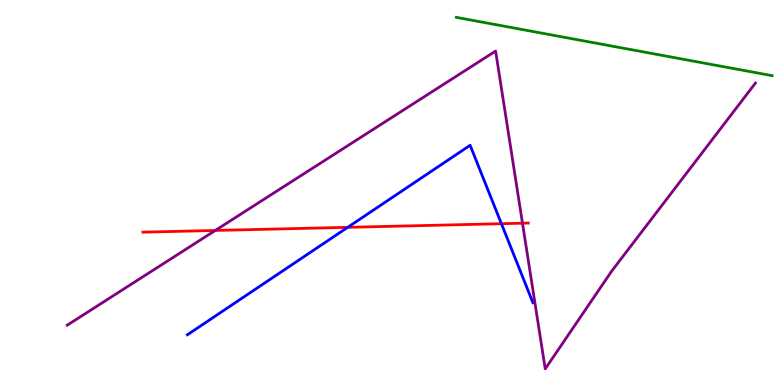[{'lines': ['blue', 'red'], 'intersections': [{'x': 4.49, 'y': 4.1}, {'x': 6.47, 'y': 4.19}]}, {'lines': ['green', 'red'], 'intersections': []}, {'lines': ['purple', 'red'], 'intersections': [{'x': 2.78, 'y': 4.01}, {'x': 6.74, 'y': 4.2}]}, {'lines': ['blue', 'green'], 'intersections': []}, {'lines': ['blue', 'purple'], 'intersections': []}, {'lines': ['green', 'purple'], 'intersections': []}]